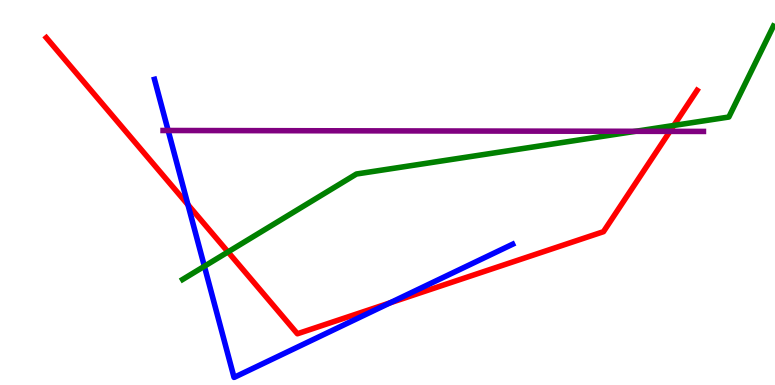[{'lines': ['blue', 'red'], 'intersections': [{'x': 2.43, 'y': 4.68}, {'x': 5.03, 'y': 2.13}]}, {'lines': ['green', 'red'], 'intersections': [{'x': 2.94, 'y': 3.46}, {'x': 8.69, 'y': 6.74}]}, {'lines': ['purple', 'red'], 'intersections': [{'x': 8.64, 'y': 6.59}]}, {'lines': ['blue', 'green'], 'intersections': [{'x': 2.64, 'y': 3.08}]}, {'lines': ['blue', 'purple'], 'intersections': [{'x': 2.17, 'y': 6.61}]}, {'lines': ['green', 'purple'], 'intersections': [{'x': 8.2, 'y': 6.59}]}]